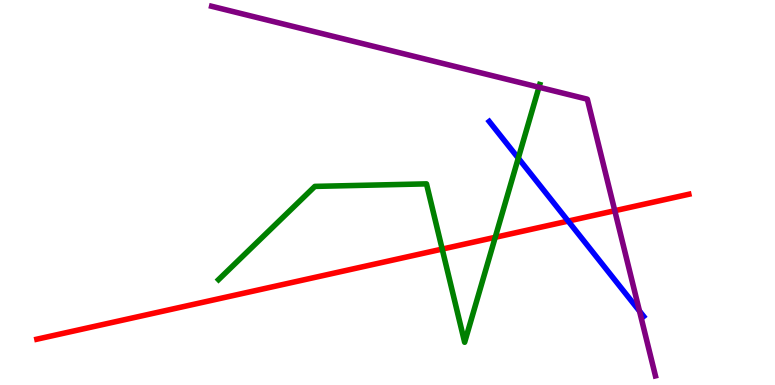[{'lines': ['blue', 'red'], 'intersections': [{'x': 7.33, 'y': 4.26}]}, {'lines': ['green', 'red'], 'intersections': [{'x': 5.71, 'y': 3.53}, {'x': 6.39, 'y': 3.84}]}, {'lines': ['purple', 'red'], 'intersections': [{'x': 7.93, 'y': 4.53}]}, {'lines': ['blue', 'green'], 'intersections': [{'x': 6.69, 'y': 5.89}]}, {'lines': ['blue', 'purple'], 'intersections': [{'x': 8.25, 'y': 1.92}]}, {'lines': ['green', 'purple'], 'intersections': [{'x': 6.95, 'y': 7.73}]}]